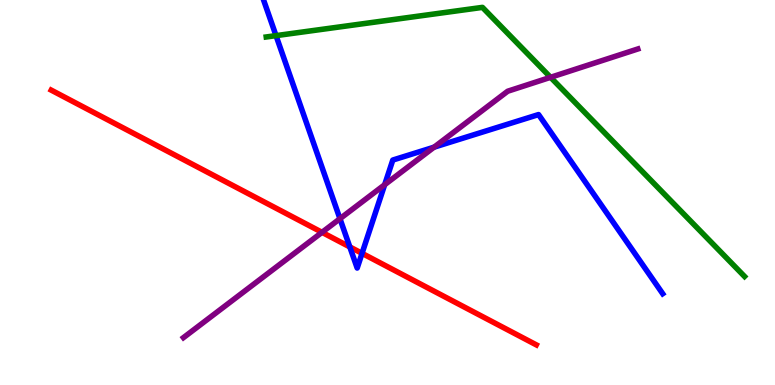[{'lines': ['blue', 'red'], 'intersections': [{'x': 4.51, 'y': 3.59}, {'x': 4.67, 'y': 3.42}]}, {'lines': ['green', 'red'], 'intersections': []}, {'lines': ['purple', 'red'], 'intersections': [{'x': 4.16, 'y': 3.97}]}, {'lines': ['blue', 'green'], 'intersections': [{'x': 3.56, 'y': 9.07}]}, {'lines': ['blue', 'purple'], 'intersections': [{'x': 4.39, 'y': 4.32}, {'x': 4.96, 'y': 5.2}, {'x': 5.6, 'y': 6.18}]}, {'lines': ['green', 'purple'], 'intersections': [{'x': 7.1, 'y': 7.99}]}]